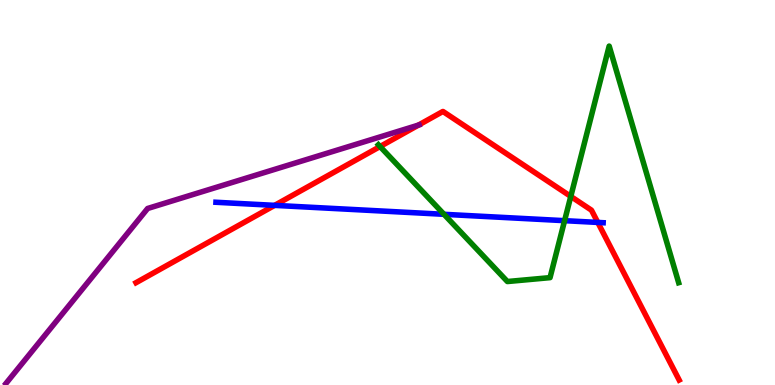[{'lines': ['blue', 'red'], 'intersections': [{'x': 3.54, 'y': 4.67}, {'x': 7.71, 'y': 4.22}]}, {'lines': ['green', 'red'], 'intersections': [{'x': 4.9, 'y': 6.19}, {'x': 7.36, 'y': 4.9}]}, {'lines': ['purple', 'red'], 'intersections': [{'x': 5.4, 'y': 6.75}]}, {'lines': ['blue', 'green'], 'intersections': [{'x': 5.73, 'y': 4.43}, {'x': 7.29, 'y': 4.27}]}, {'lines': ['blue', 'purple'], 'intersections': []}, {'lines': ['green', 'purple'], 'intersections': []}]